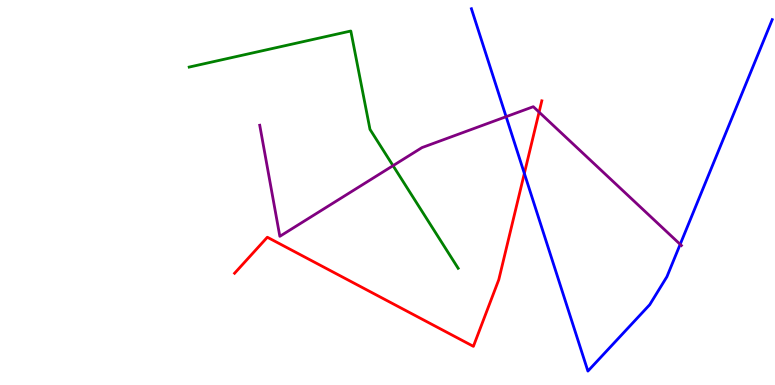[{'lines': ['blue', 'red'], 'intersections': [{'x': 6.77, 'y': 5.5}]}, {'lines': ['green', 'red'], 'intersections': []}, {'lines': ['purple', 'red'], 'intersections': [{'x': 6.96, 'y': 7.09}]}, {'lines': ['blue', 'green'], 'intersections': []}, {'lines': ['blue', 'purple'], 'intersections': [{'x': 6.53, 'y': 6.97}, {'x': 8.78, 'y': 3.65}]}, {'lines': ['green', 'purple'], 'intersections': [{'x': 5.07, 'y': 5.7}]}]